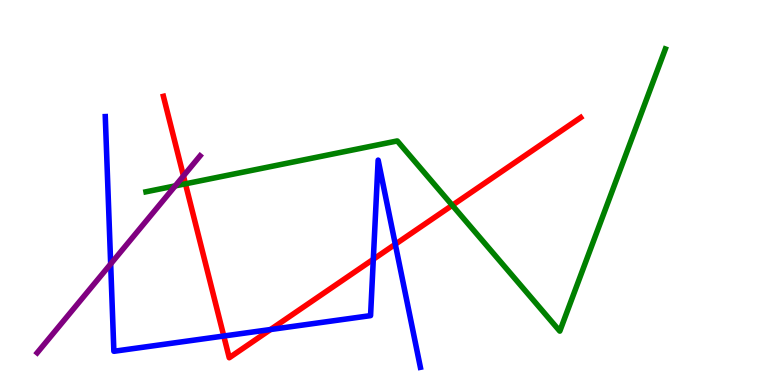[{'lines': ['blue', 'red'], 'intersections': [{'x': 2.89, 'y': 1.27}, {'x': 3.49, 'y': 1.44}, {'x': 4.82, 'y': 3.27}, {'x': 5.1, 'y': 3.66}]}, {'lines': ['green', 'red'], 'intersections': [{'x': 2.39, 'y': 5.23}, {'x': 5.84, 'y': 4.67}]}, {'lines': ['purple', 'red'], 'intersections': [{'x': 2.37, 'y': 5.43}]}, {'lines': ['blue', 'green'], 'intersections': []}, {'lines': ['blue', 'purple'], 'intersections': [{'x': 1.43, 'y': 3.14}]}, {'lines': ['green', 'purple'], 'intersections': [{'x': 2.26, 'y': 5.17}]}]